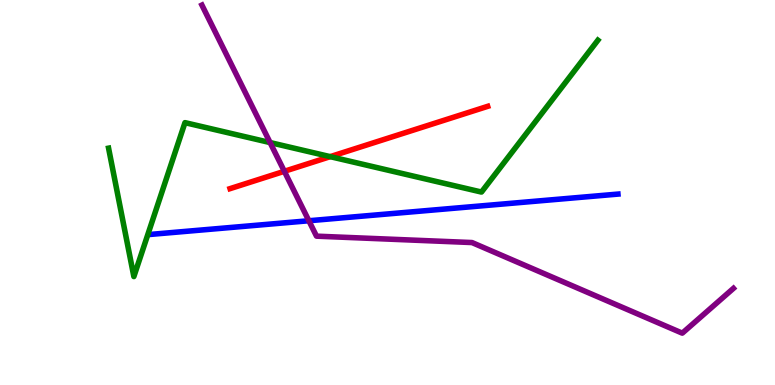[{'lines': ['blue', 'red'], 'intersections': []}, {'lines': ['green', 'red'], 'intersections': [{'x': 4.26, 'y': 5.93}]}, {'lines': ['purple', 'red'], 'intersections': [{'x': 3.67, 'y': 5.55}]}, {'lines': ['blue', 'green'], 'intersections': []}, {'lines': ['blue', 'purple'], 'intersections': [{'x': 3.99, 'y': 4.27}]}, {'lines': ['green', 'purple'], 'intersections': [{'x': 3.49, 'y': 6.3}]}]